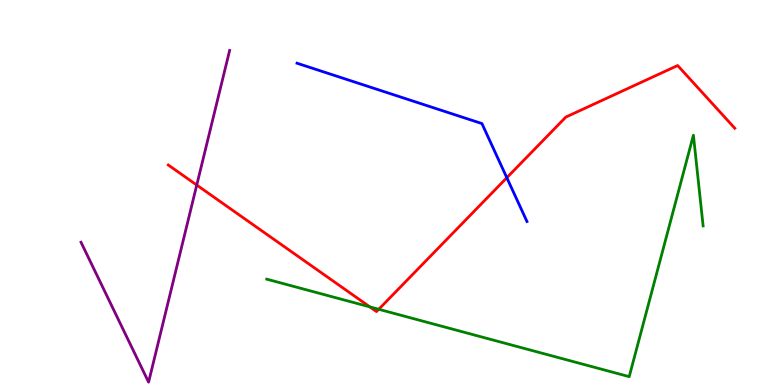[{'lines': ['blue', 'red'], 'intersections': [{'x': 6.54, 'y': 5.38}]}, {'lines': ['green', 'red'], 'intersections': [{'x': 4.77, 'y': 2.03}, {'x': 4.89, 'y': 1.97}]}, {'lines': ['purple', 'red'], 'intersections': [{'x': 2.54, 'y': 5.19}]}, {'lines': ['blue', 'green'], 'intersections': []}, {'lines': ['blue', 'purple'], 'intersections': []}, {'lines': ['green', 'purple'], 'intersections': []}]